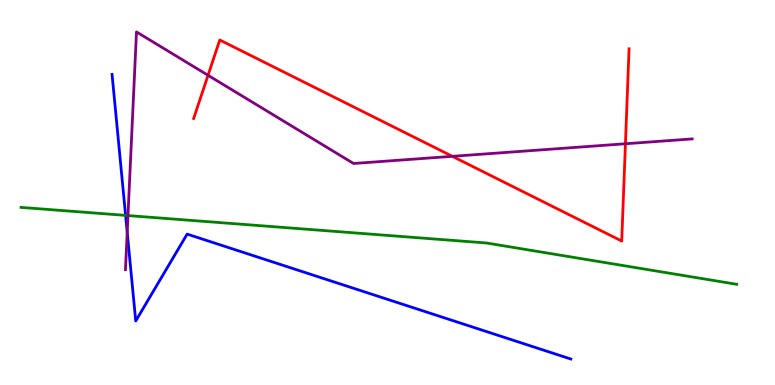[{'lines': ['blue', 'red'], 'intersections': []}, {'lines': ['green', 'red'], 'intersections': []}, {'lines': ['purple', 'red'], 'intersections': [{'x': 2.68, 'y': 8.04}, {'x': 5.84, 'y': 5.94}, {'x': 8.07, 'y': 6.27}]}, {'lines': ['blue', 'green'], 'intersections': [{'x': 1.62, 'y': 4.41}]}, {'lines': ['blue', 'purple'], 'intersections': [{'x': 1.64, 'y': 3.97}]}, {'lines': ['green', 'purple'], 'intersections': [{'x': 1.65, 'y': 4.4}]}]